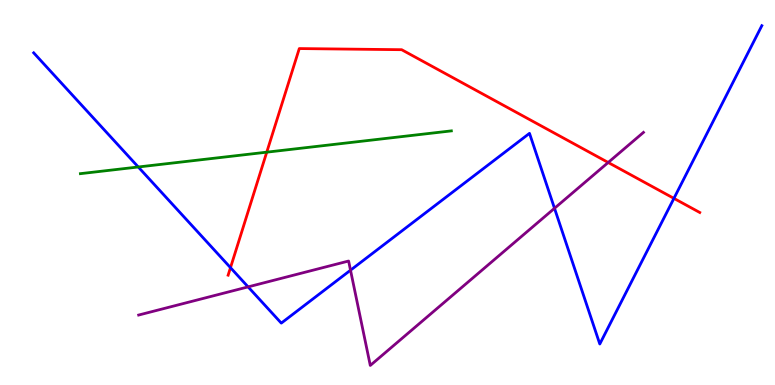[{'lines': ['blue', 'red'], 'intersections': [{'x': 2.97, 'y': 3.05}, {'x': 8.7, 'y': 4.85}]}, {'lines': ['green', 'red'], 'intersections': [{'x': 3.44, 'y': 6.05}]}, {'lines': ['purple', 'red'], 'intersections': [{'x': 7.85, 'y': 5.78}]}, {'lines': ['blue', 'green'], 'intersections': [{'x': 1.78, 'y': 5.66}]}, {'lines': ['blue', 'purple'], 'intersections': [{'x': 3.2, 'y': 2.55}, {'x': 4.52, 'y': 2.98}, {'x': 7.15, 'y': 4.59}]}, {'lines': ['green', 'purple'], 'intersections': []}]